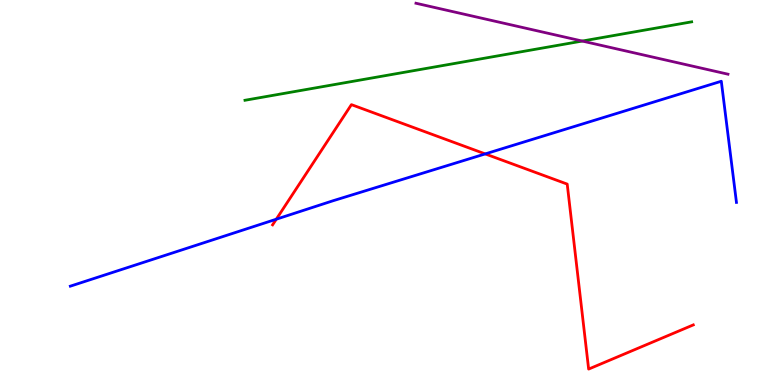[{'lines': ['blue', 'red'], 'intersections': [{'x': 3.57, 'y': 4.31}, {'x': 6.26, 'y': 6.0}]}, {'lines': ['green', 'red'], 'intersections': []}, {'lines': ['purple', 'red'], 'intersections': []}, {'lines': ['blue', 'green'], 'intersections': []}, {'lines': ['blue', 'purple'], 'intersections': []}, {'lines': ['green', 'purple'], 'intersections': [{'x': 7.51, 'y': 8.93}]}]